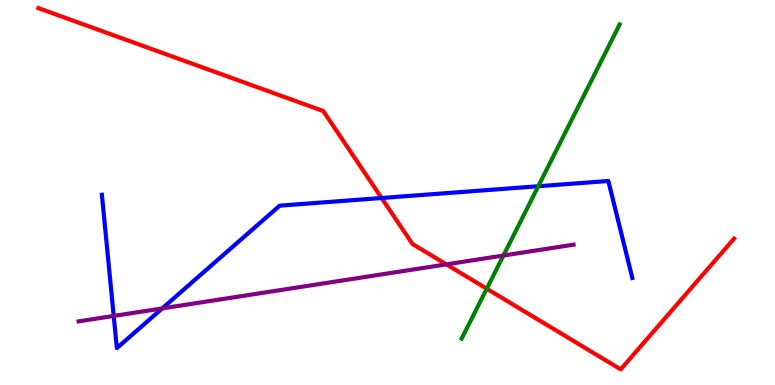[{'lines': ['blue', 'red'], 'intersections': [{'x': 4.92, 'y': 4.86}]}, {'lines': ['green', 'red'], 'intersections': [{'x': 6.28, 'y': 2.5}]}, {'lines': ['purple', 'red'], 'intersections': [{'x': 5.76, 'y': 3.13}]}, {'lines': ['blue', 'green'], 'intersections': [{'x': 6.95, 'y': 5.16}]}, {'lines': ['blue', 'purple'], 'intersections': [{'x': 1.47, 'y': 1.79}, {'x': 2.09, 'y': 1.99}]}, {'lines': ['green', 'purple'], 'intersections': [{'x': 6.5, 'y': 3.36}]}]